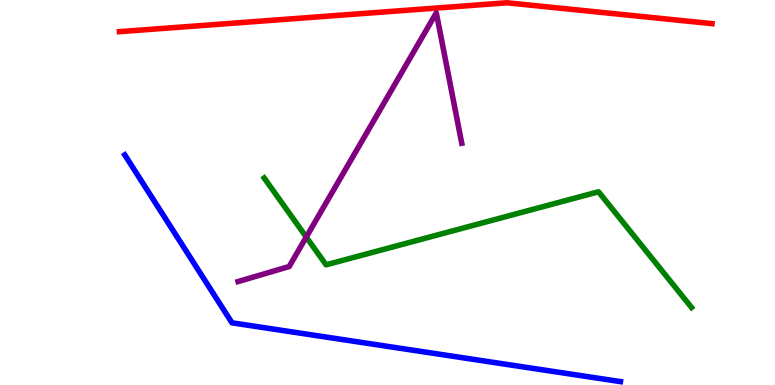[{'lines': ['blue', 'red'], 'intersections': []}, {'lines': ['green', 'red'], 'intersections': []}, {'lines': ['purple', 'red'], 'intersections': []}, {'lines': ['blue', 'green'], 'intersections': []}, {'lines': ['blue', 'purple'], 'intersections': []}, {'lines': ['green', 'purple'], 'intersections': [{'x': 3.95, 'y': 3.84}]}]